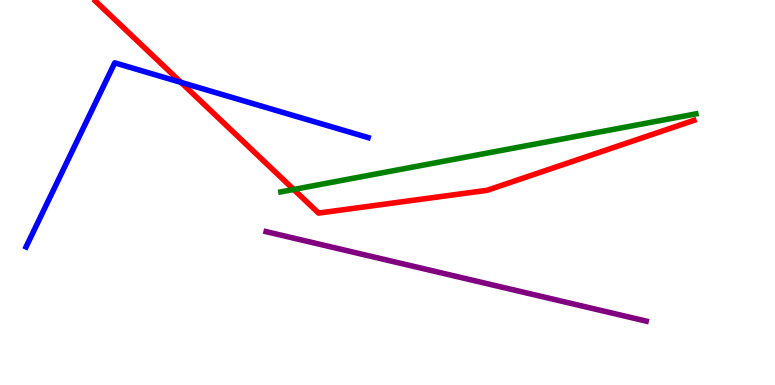[{'lines': ['blue', 'red'], 'intersections': [{'x': 2.34, 'y': 7.86}]}, {'lines': ['green', 'red'], 'intersections': [{'x': 3.79, 'y': 5.08}]}, {'lines': ['purple', 'red'], 'intersections': []}, {'lines': ['blue', 'green'], 'intersections': []}, {'lines': ['blue', 'purple'], 'intersections': []}, {'lines': ['green', 'purple'], 'intersections': []}]